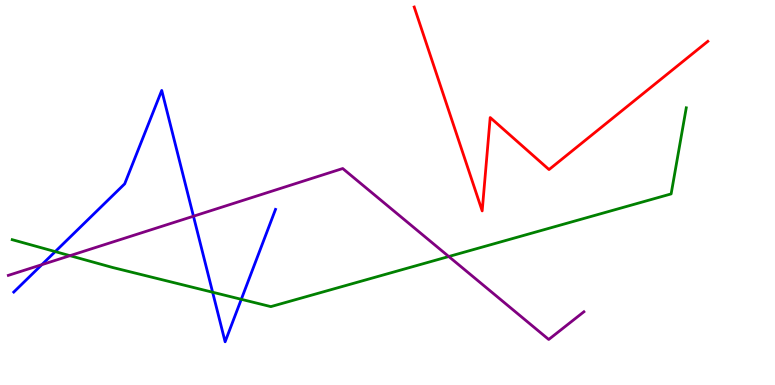[{'lines': ['blue', 'red'], 'intersections': []}, {'lines': ['green', 'red'], 'intersections': []}, {'lines': ['purple', 'red'], 'intersections': []}, {'lines': ['blue', 'green'], 'intersections': [{'x': 0.713, 'y': 3.46}, {'x': 2.74, 'y': 2.41}, {'x': 3.11, 'y': 2.23}]}, {'lines': ['blue', 'purple'], 'intersections': [{'x': 0.54, 'y': 3.13}, {'x': 2.5, 'y': 4.38}]}, {'lines': ['green', 'purple'], 'intersections': [{'x': 0.903, 'y': 3.36}, {'x': 5.79, 'y': 3.34}]}]